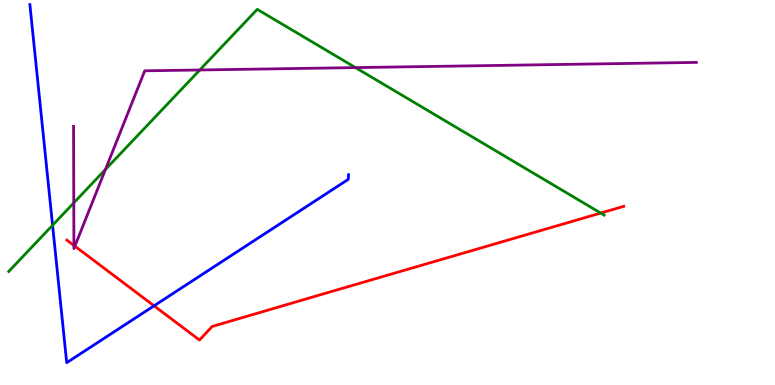[{'lines': ['blue', 'red'], 'intersections': [{'x': 1.99, 'y': 2.06}]}, {'lines': ['green', 'red'], 'intersections': [{'x': 7.75, 'y': 4.47}]}, {'lines': ['purple', 'red'], 'intersections': [{'x': 0.954, 'y': 3.63}, {'x': 0.966, 'y': 3.61}]}, {'lines': ['blue', 'green'], 'intersections': [{'x': 0.678, 'y': 4.15}]}, {'lines': ['blue', 'purple'], 'intersections': []}, {'lines': ['green', 'purple'], 'intersections': [{'x': 0.952, 'y': 4.73}, {'x': 1.36, 'y': 5.6}, {'x': 2.58, 'y': 8.18}, {'x': 4.59, 'y': 8.24}]}]